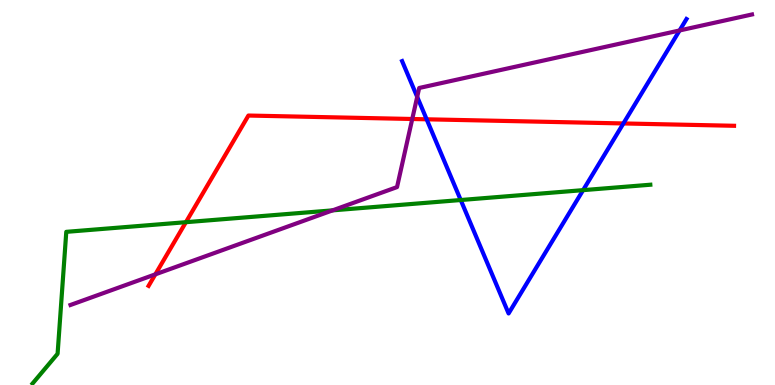[{'lines': ['blue', 'red'], 'intersections': [{'x': 5.51, 'y': 6.9}, {'x': 8.04, 'y': 6.79}]}, {'lines': ['green', 'red'], 'intersections': [{'x': 2.4, 'y': 4.23}]}, {'lines': ['purple', 'red'], 'intersections': [{'x': 2.0, 'y': 2.87}, {'x': 5.32, 'y': 6.91}]}, {'lines': ['blue', 'green'], 'intersections': [{'x': 5.94, 'y': 4.8}, {'x': 7.52, 'y': 5.06}]}, {'lines': ['blue', 'purple'], 'intersections': [{'x': 5.38, 'y': 7.48}, {'x': 8.77, 'y': 9.21}]}, {'lines': ['green', 'purple'], 'intersections': [{'x': 4.29, 'y': 4.54}]}]